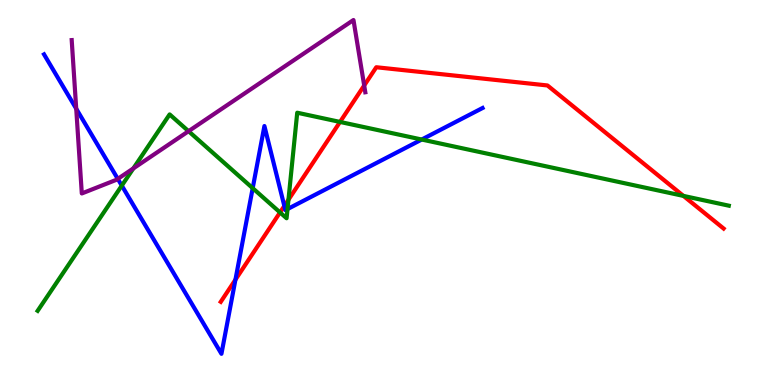[{'lines': ['blue', 'red'], 'intersections': [{'x': 3.04, 'y': 2.74}, {'x': 3.67, 'y': 4.65}]}, {'lines': ['green', 'red'], 'intersections': [{'x': 3.61, 'y': 4.48}, {'x': 3.72, 'y': 4.81}, {'x': 4.39, 'y': 6.83}, {'x': 8.82, 'y': 4.91}]}, {'lines': ['purple', 'red'], 'intersections': [{'x': 4.7, 'y': 7.78}]}, {'lines': ['blue', 'green'], 'intersections': [{'x': 1.57, 'y': 5.18}, {'x': 3.26, 'y': 5.11}, {'x': 3.71, 'y': 4.57}, {'x': 5.44, 'y': 6.38}]}, {'lines': ['blue', 'purple'], 'intersections': [{'x': 0.983, 'y': 7.18}, {'x': 1.52, 'y': 5.35}]}, {'lines': ['green', 'purple'], 'intersections': [{'x': 1.72, 'y': 5.63}, {'x': 2.43, 'y': 6.59}]}]